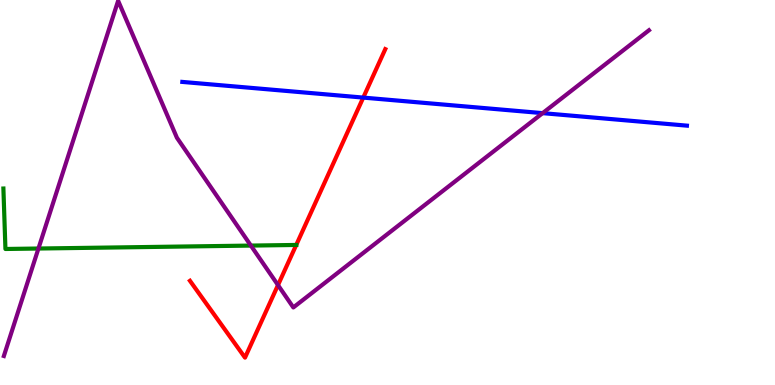[{'lines': ['blue', 'red'], 'intersections': [{'x': 4.69, 'y': 7.47}]}, {'lines': ['green', 'red'], 'intersections': [{'x': 3.82, 'y': 3.64}]}, {'lines': ['purple', 'red'], 'intersections': [{'x': 3.59, 'y': 2.59}]}, {'lines': ['blue', 'green'], 'intersections': []}, {'lines': ['blue', 'purple'], 'intersections': [{'x': 7.0, 'y': 7.06}]}, {'lines': ['green', 'purple'], 'intersections': [{'x': 0.496, 'y': 3.54}, {'x': 3.24, 'y': 3.62}]}]